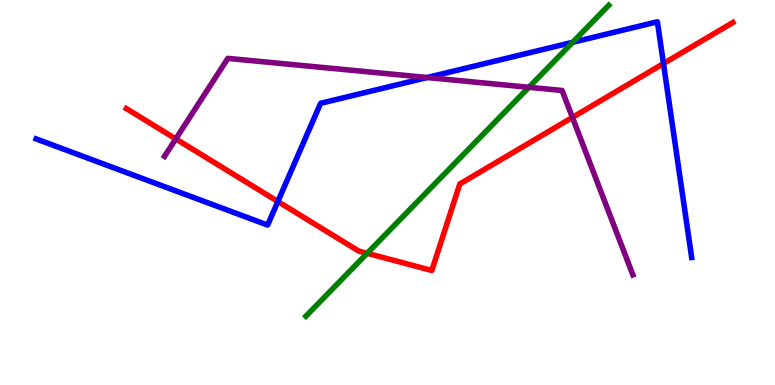[{'lines': ['blue', 'red'], 'intersections': [{'x': 3.59, 'y': 4.77}, {'x': 8.56, 'y': 8.35}]}, {'lines': ['green', 'red'], 'intersections': [{'x': 4.74, 'y': 3.42}]}, {'lines': ['purple', 'red'], 'intersections': [{'x': 2.27, 'y': 6.39}, {'x': 7.39, 'y': 6.95}]}, {'lines': ['blue', 'green'], 'intersections': [{'x': 7.39, 'y': 8.9}]}, {'lines': ['blue', 'purple'], 'intersections': [{'x': 5.51, 'y': 7.99}]}, {'lines': ['green', 'purple'], 'intersections': [{'x': 6.82, 'y': 7.73}]}]